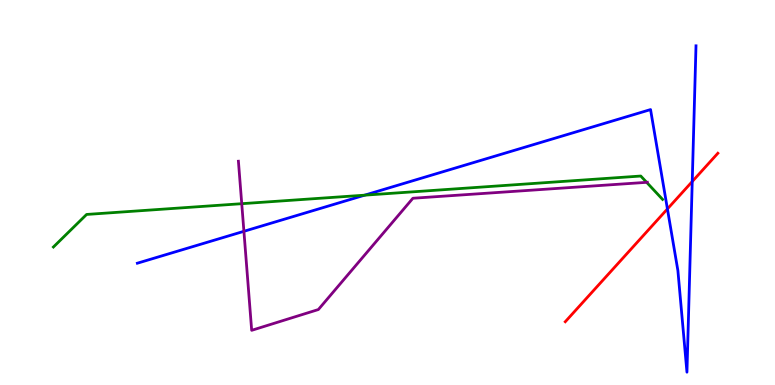[{'lines': ['blue', 'red'], 'intersections': [{'x': 8.61, 'y': 4.57}, {'x': 8.93, 'y': 5.28}]}, {'lines': ['green', 'red'], 'intersections': []}, {'lines': ['purple', 'red'], 'intersections': []}, {'lines': ['blue', 'green'], 'intersections': [{'x': 4.7, 'y': 4.93}]}, {'lines': ['blue', 'purple'], 'intersections': [{'x': 3.15, 'y': 3.99}]}, {'lines': ['green', 'purple'], 'intersections': [{'x': 3.12, 'y': 4.71}, {'x': 8.34, 'y': 5.26}]}]